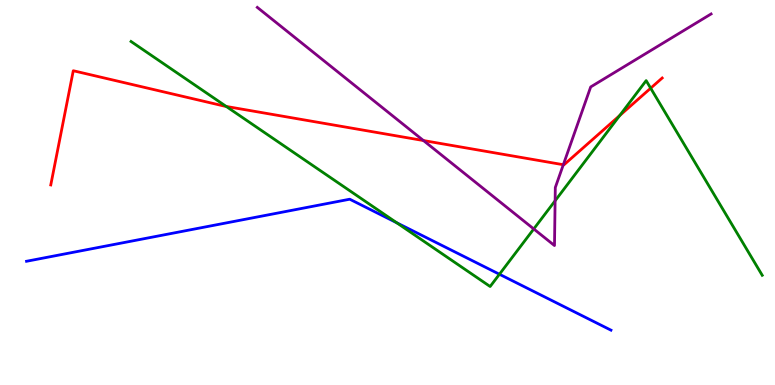[{'lines': ['blue', 'red'], 'intersections': []}, {'lines': ['green', 'red'], 'intersections': [{'x': 2.92, 'y': 7.24}, {'x': 8.0, 'y': 7.0}, {'x': 8.4, 'y': 7.71}]}, {'lines': ['purple', 'red'], 'intersections': [{'x': 5.46, 'y': 6.35}, {'x': 7.27, 'y': 5.72}]}, {'lines': ['blue', 'green'], 'intersections': [{'x': 5.12, 'y': 4.21}, {'x': 6.44, 'y': 2.88}]}, {'lines': ['blue', 'purple'], 'intersections': []}, {'lines': ['green', 'purple'], 'intersections': [{'x': 6.89, 'y': 4.05}, {'x': 7.16, 'y': 4.79}]}]